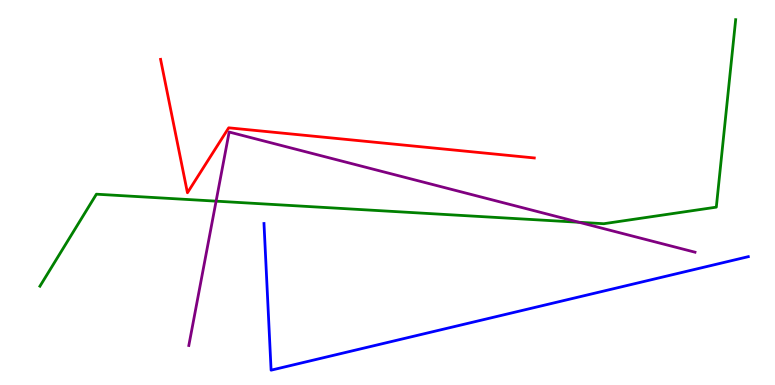[{'lines': ['blue', 'red'], 'intersections': []}, {'lines': ['green', 'red'], 'intersections': []}, {'lines': ['purple', 'red'], 'intersections': []}, {'lines': ['blue', 'green'], 'intersections': []}, {'lines': ['blue', 'purple'], 'intersections': []}, {'lines': ['green', 'purple'], 'intersections': [{'x': 2.79, 'y': 4.78}, {'x': 7.47, 'y': 4.23}]}]